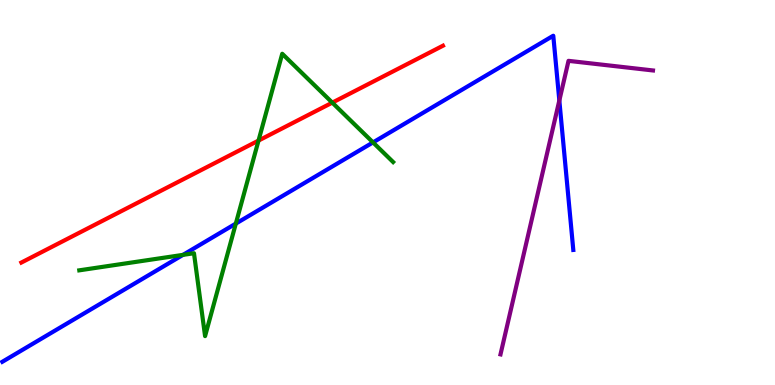[{'lines': ['blue', 'red'], 'intersections': []}, {'lines': ['green', 'red'], 'intersections': [{'x': 3.34, 'y': 6.35}, {'x': 4.29, 'y': 7.33}]}, {'lines': ['purple', 'red'], 'intersections': []}, {'lines': ['blue', 'green'], 'intersections': [{'x': 2.36, 'y': 3.38}, {'x': 3.04, 'y': 4.19}, {'x': 4.81, 'y': 6.3}]}, {'lines': ['blue', 'purple'], 'intersections': [{'x': 7.22, 'y': 7.39}]}, {'lines': ['green', 'purple'], 'intersections': []}]